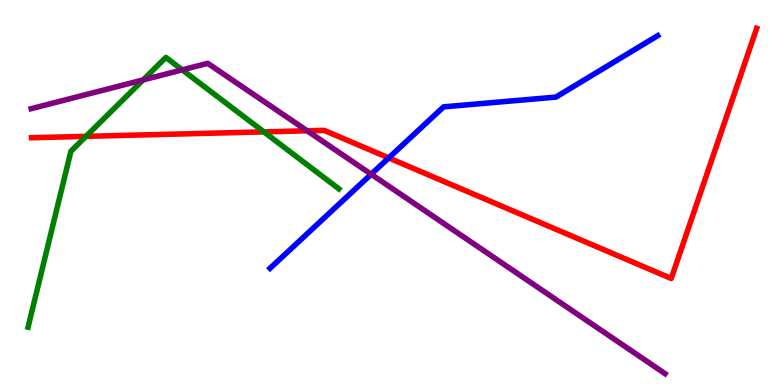[{'lines': ['blue', 'red'], 'intersections': [{'x': 5.02, 'y': 5.9}]}, {'lines': ['green', 'red'], 'intersections': [{'x': 1.11, 'y': 6.46}, {'x': 3.4, 'y': 6.57}]}, {'lines': ['purple', 'red'], 'intersections': [{'x': 3.96, 'y': 6.6}]}, {'lines': ['blue', 'green'], 'intersections': []}, {'lines': ['blue', 'purple'], 'intersections': [{'x': 4.79, 'y': 5.47}]}, {'lines': ['green', 'purple'], 'intersections': [{'x': 1.85, 'y': 7.92}, {'x': 2.35, 'y': 8.19}]}]